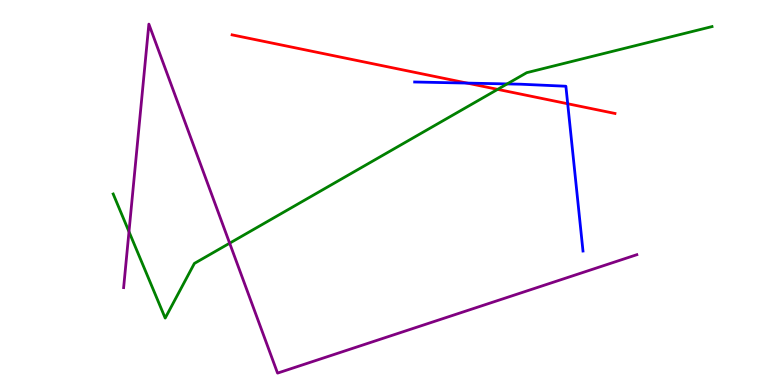[{'lines': ['blue', 'red'], 'intersections': [{'x': 6.03, 'y': 7.84}, {'x': 7.33, 'y': 7.31}]}, {'lines': ['green', 'red'], 'intersections': [{'x': 6.42, 'y': 7.68}]}, {'lines': ['purple', 'red'], 'intersections': []}, {'lines': ['blue', 'green'], 'intersections': [{'x': 6.54, 'y': 7.82}]}, {'lines': ['blue', 'purple'], 'intersections': []}, {'lines': ['green', 'purple'], 'intersections': [{'x': 1.66, 'y': 3.98}, {'x': 2.96, 'y': 3.68}]}]